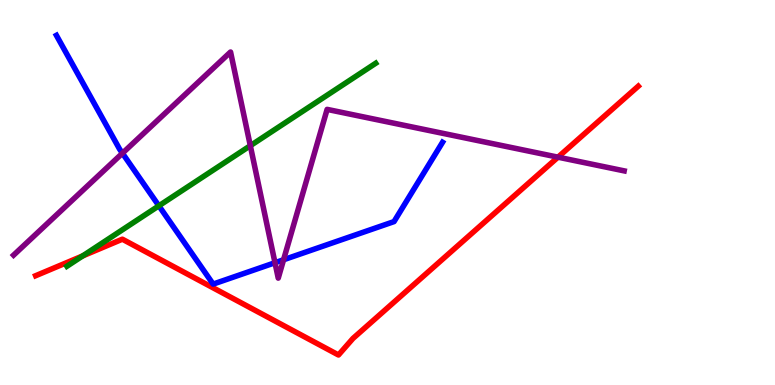[{'lines': ['blue', 'red'], 'intersections': []}, {'lines': ['green', 'red'], 'intersections': [{'x': 1.07, 'y': 3.35}]}, {'lines': ['purple', 'red'], 'intersections': [{'x': 7.2, 'y': 5.92}]}, {'lines': ['blue', 'green'], 'intersections': [{'x': 2.05, 'y': 4.65}]}, {'lines': ['blue', 'purple'], 'intersections': [{'x': 1.58, 'y': 6.02}, {'x': 3.55, 'y': 3.18}, {'x': 3.66, 'y': 3.25}]}, {'lines': ['green', 'purple'], 'intersections': [{'x': 3.23, 'y': 6.22}]}]